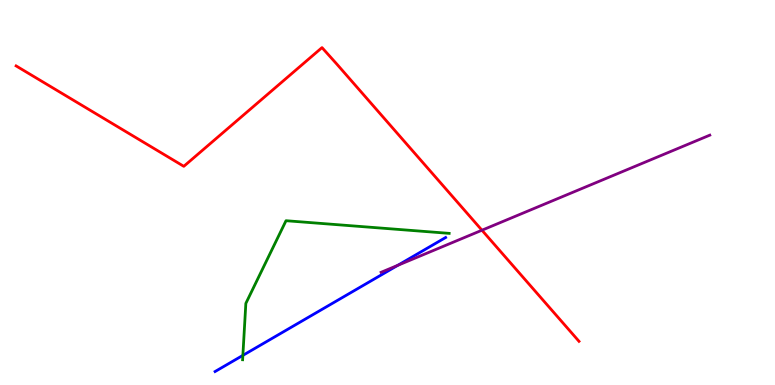[{'lines': ['blue', 'red'], 'intersections': []}, {'lines': ['green', 'red'], 'intersections': []}, {'lines': ['purple', 'red'], 'intersections': [{'x': 6.22, 'y': 4.02}]}, {'lines': ['blue', 'green'], 'intersections': [{'x': 3.13, 'y': 0.769}]}, {'lines': ['blue', 'purple'], 'intersections': [{'x': 5.13, 'y': 3.11}]}, {'lines': ['green', 'purple'], 'intersections': []}]